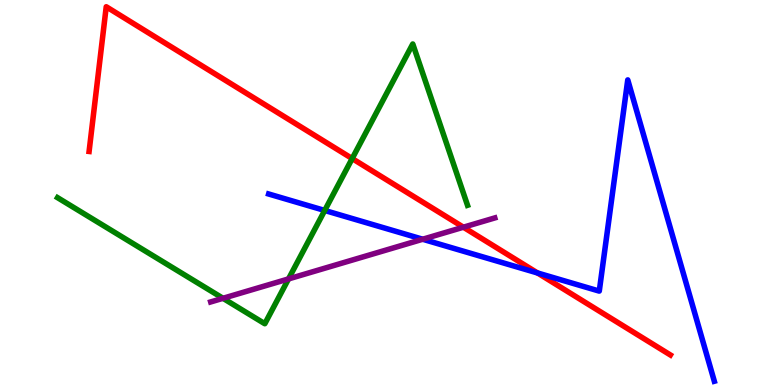[{'lines': ['blue', 'red'], 'intersections': [{'x': 6.94, 'y': 2.91}]}, {'lines': ['green', 'red'], 'intersections': [{'x': 4.54, 'y': 5.88}]}, {'lines': ['purple', 'red'], 'intersections': [{'x': 5.98, 'y': 4.1}]}, {'lines': ['blue', 'green'], 'intersections': [{'x': 4.19, 'y': 4.53}]}, {'lines': ['blue', 'purple'], 'intersections': [{'x': 5.45, 'y': 3.79}]}, {'lines': ['green', 'purple'], 'intersections': [{'x': 2.88, 'y': 2.25}, {'x': 3.72, 'y': 2.76}]}]